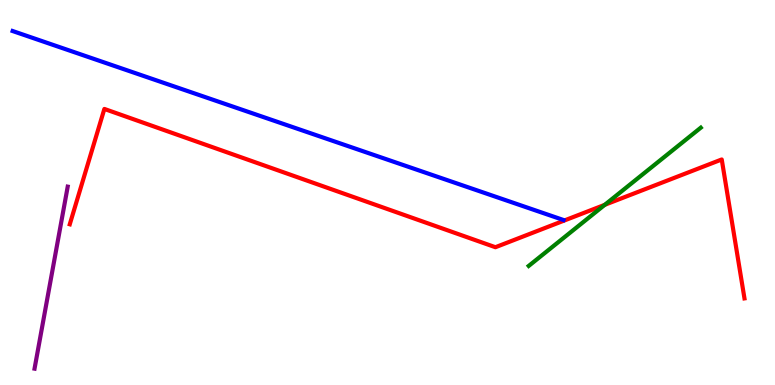[{'lines': ['blue', 'red'], 'intersections': []}, {'lines': ['green', 'red'], 'intersections': [{'x': 7.8, 'y': 4.68}]}, {'lines': ['purple', 'red'], 'intersections': []}, {'lines': ['blue', 'green'], 'intersections': []}, {'lines': ['blue', 'purple'], 'intersections': []}, {'lines': ['green', 'purple'], 'intersections': []}]